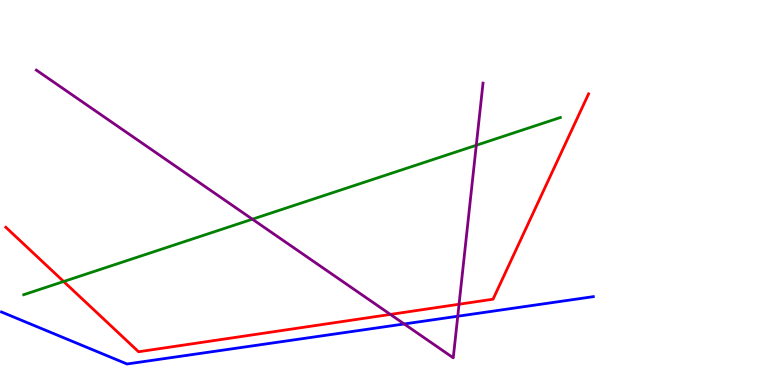[{'lines': ['blue', 'red'], 'intersections': []}, {'lines': ['green', 'red'], 'intersections': [{'x': 0.821, 'y': 2.69}]}, {'lines': ['purple', 'red'], 'intersections': [{'x': 5.04, 'y': 1.83}, {'x': 5.92, 'y': 2.1}]}, {'lines': ['blue', 'green'], 'intersections': []}, {'lines': ['blue', 'purple'], 'intersections': [{'x': 5.22, 'y': 1.59}, {'x': 5.91, 'y': 1.79}]}, {'lines': ['green', 'purple'], 'intersections': [{'x': 3.26, 'y': 4.31}, {'x': 6.15, 'y': 6.23}]}]